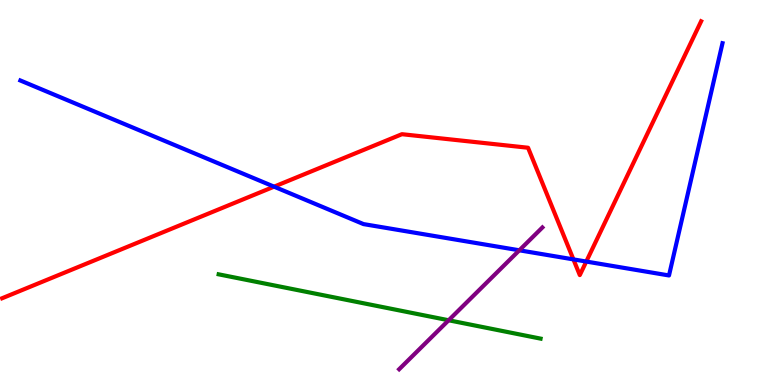[{'lines': ['blue', 'red'], 'intersections': [{'x': 3.54, 'y': 5.15}, {'x': 7.4, 'y': 3.26}, {'x': 7.56, 'y': 3.21}]}, {'lines': ['green', 'red'], 'intersections': []}, {'lines': ['purple', 'red'], 'intersections': []}, {'lines': ['blue', 'green'], 'intersections': []}, {'lines': ['blue', 'purple'], 'intersections': [{'x': 6.7, 'y': 3.5}]}, {'lines': ['green', 'purple'], 'intersections': [{'x': 5.79, 'y': 1.68}]}]